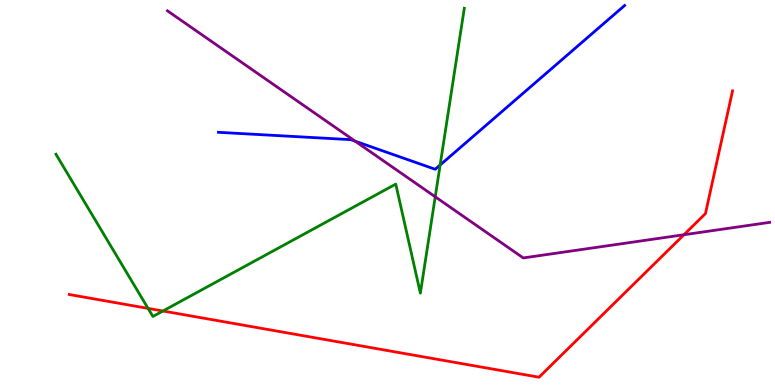[{'lines': ['blue', 'red'], 'intersections': []}, {'lines': ['green', 'red'], 'intersections': [{'x': 1.91, 'y': 1.99}, {'x': 2.1, 'y': 1.92}]}, {'lines': ['purple', 'red'], 'intersections': [{'x': 8.83, 'y': 3.9}]}, {'lines': ['blue', 'green'], 'intersections': [{'x': 5.68, 'y': 5.71}]}, {'lines': ['blue', 'purple'], 'intersections': [{'x': 4.58, 'y': 6.33}]}, {'lines': ['green', 'purple'], 'intersections': [{'x': 5.62, 'y': 4.89}]}]